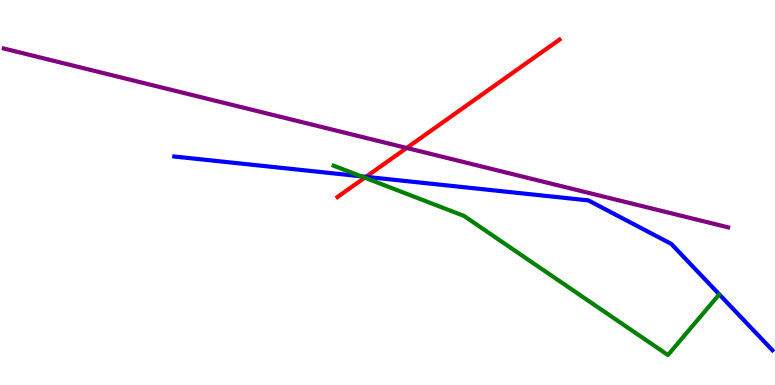[{'lines': ['blue', 'red'], 'intersections': [{'x': 4.72, 'y': 5.41}]}, {'lines': ['green', 'red'], 'intersections': [{'x': 4.71, 'y': 5.38}]}, {'lines': ['purple', 'red'], 'intersections': [{'x': 5.25, 'y': 6.16}]}, {'lines': ['blue', 'green'], 'intersections': [{'x': 4.66, 'y': 5.42}]}, {'lines': ['blue', 'purple'], 'intersections': []}, {'lines': ['green', 'purple'], 'intersections': []}]